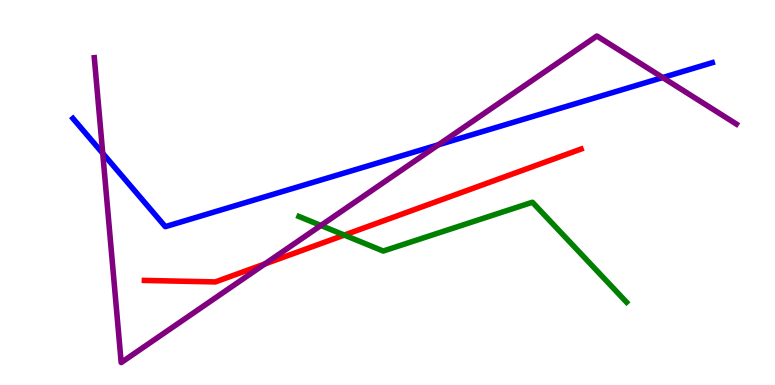[{'lines': ['blue', 'red'], 'intersections': []}, {'lines': ['green', 'red'], 'intersections': [{'x': 4.44, 'y': 3.89}]}, {'lines': ['purple', 'red'], 'intersections': [{'x': 3.42, 'y': 3.14}]}, {'lines': ['blue', 'green'], 'intersections': []}, {'lines': ['blue', 'purple'], 'intersections': [{'x': 1.33, 'y': 6.02}, {'x': 5.66, 'y': 6.24}, {'x': 8.55, 'y': 7.99}]}, {'lines': ['green', 'purple'], 'intersections': [{'x': 4.14, 'y': 4.14}]}]